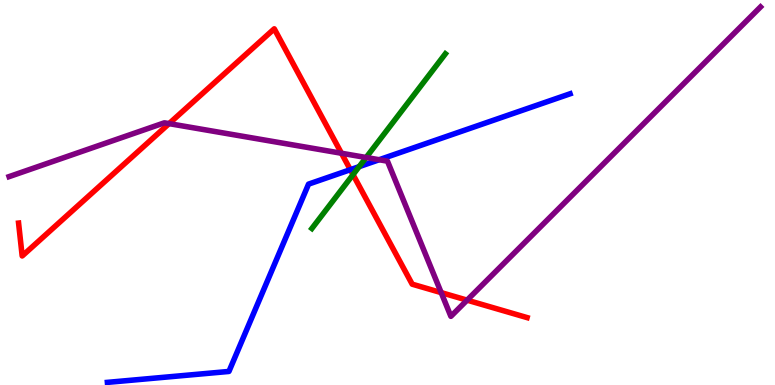[{'lines': ['blue', 'red'], 'intersections': [{'x': 4.52, 'y': 5.59}]}, {'lines': ['green', 'red'], 'intersections': [{'x': 4.56, 'y': 5.46}]}, {'lines': ['purple', 'red'], 'intersections': [{'x': 2.18, 'y': 6.79}, {'x': 4.41, 'y': 6.02}, {'x': 5.69, 'y': 2.4}, {'x': 6.03, 'y': 2.2}]}, {'lines': ['blue', 'green'], 'intersections': [{'x': 4.63, 'y': 5.67}]}, {'lines': ['blue', 'purple'], 'intersections': [{'x': 4.89, 'y': 5.85}]}, {'lines': ['green', 'purple'], 'intersections': [{'x': 4.72, 'y': 5.91}]}]